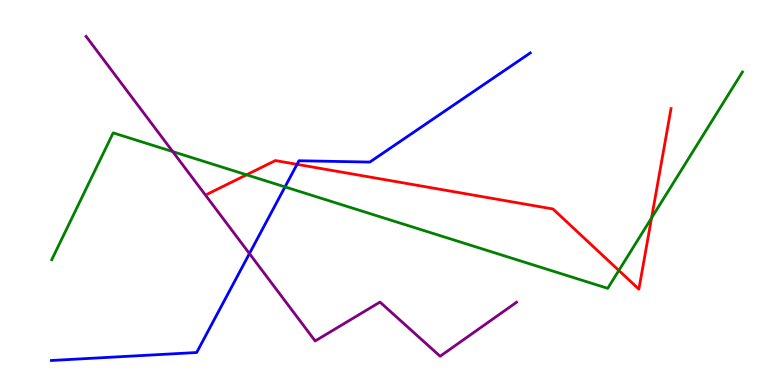[{'lines': ['blue', 'red'], 'intersections': [{'x': 3.83, 'y': 5.73}]}, {'lines': ['green', 'red'], 'intersections': [{'x': 3.18, 'y': 5.46}, {'x': 7.99, 'y': 2.98}, {'x': 8.41, 'y': 4.34}]}, {'lines': ['purple', 'red'], 'intersections': []}, {'lines': ['blue', 'green'], 'intersections': [{'x': 3.68, 'y': 5.15}]}, {'lines': ['blue', 'purple'], 'intersections': [{'x': 3.22, 'y': 3.41}]}, {'lines': ['green', 'purple'], 'intersections': [{'x': 2.23, 'y': 6.06}]}]